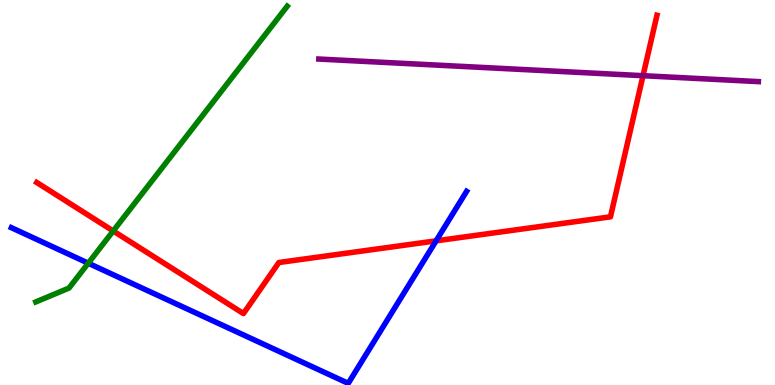[{'lines': ['blue', 'red'], 'intersections': [{'x': 5.63, 'y': 3.74}]}, {'lines': ['green', 'red'], 'intersections': [{'x': 1.46, 'y': 4.0}]}, {'lines': ['purple', 'red'], 'intersections': [{'x': 8.3, 'y': 8.03}]}, {'lines': ['blue', 'green'], 'intersections': [{'x': 1.14, 'y': 3.16}]}, {'lines': ['blue', 'purple'], 'intersections': []}, {'lines': ['green', 'purple'], 'intersections': []}]